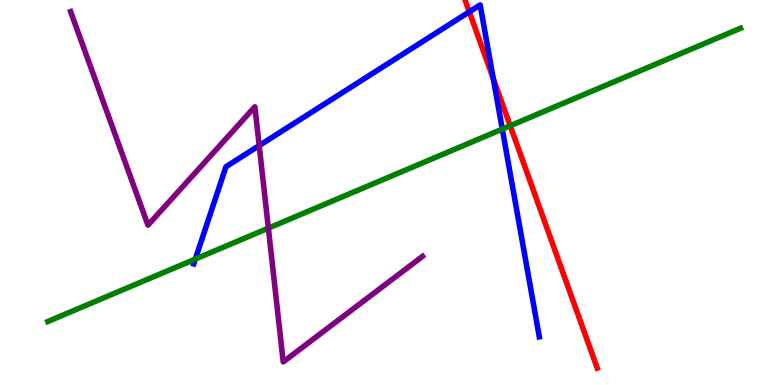[{'lines': ['blue', 'red'], 'intersections': [{'x': 6.06, 'y': 9.69}, {'x': 6.37, 'y': 7.96}]}, {'lines': ['green', 'red'], 'intersections': [{'x': 6.58, 'y': 6.73}]}, {'lines': ['purple', 'red'], 'intersections': []}, {'lines': ['blue', 'green'], 'intersections': [{'x': 2.52, 'y': 3.27}, {'x': 6.48, 'y': 6.65}]}, {'lines': ['blue', 'purple'], 'intersections': [{'x': 3.34, 'y': 6.22}]}, {'lines': ['green', 'purple'], 'intersections': [{'x': 3.46, 'y': 4.07}]}]